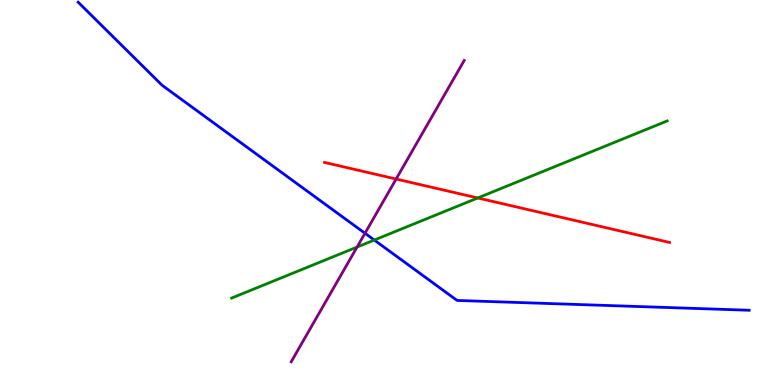[{'lines': ['blue', 'red'], 'intersections': []}, {'lines': ['green', 'red'], 'intersections': [{'x': 6.16, 'y': 4.86}]}, {'lines': ['purple', 'red'], 'intersections': [{'x': 5.11, 'y': 5.35}]}, {'lines': ['blue', 'green'], 'intersections': [{'x': 4.83, 'y': 3.76}]}, {'lines': ['blue', 'purple'], 'intersections': [{'x': 4.71, 'y': 3.94}]}, {'lines': ['green', 'purple'], 'intersections': [{'x': 4.61, 'y': 3.58}]}]